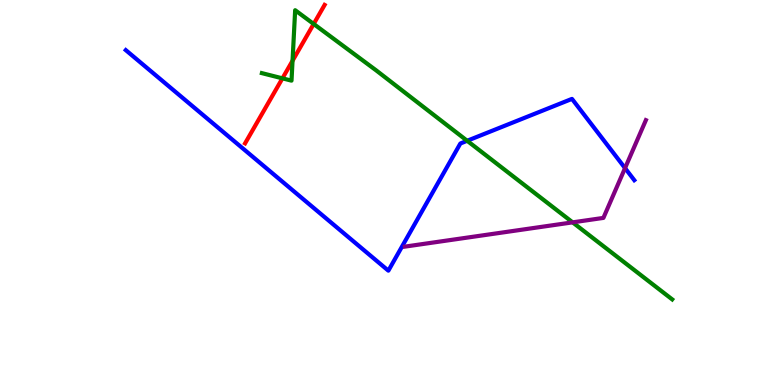[{'lines': ['blue', 'red'], 'intersections': []}, {'lines': ['green', 'red'], 'intersections': [{'x': 3.64, 'y': 7.97}, {'x': 3.77, 'y': 8.42}, {'x': 4.05, 'y': 9.38}]}, {'lines': ['purple', 'red'], 'intersections': []}, {'lines': ['blue', 'green'], 'intersections': [{'x': 6.03, 'y': 6.34}]}, {'lines': ['blue', 'purple'], 'intersections': [{'x': 8.07, 'y': 5.63}]}, {'lines': ['green', 'purple'], 'intersections': [{'x': 7.39, 'y': 4.22}]}]